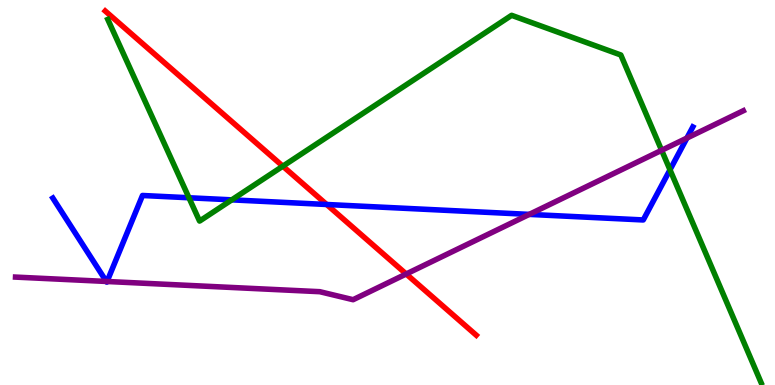[{'lines': ['blue', 'red'], 'intersections': [{'x': 4.22, 'y': 4.69}]}, {'lines': ['green', 'red'], 'intersections': [{'x': 3.65, 'y': 5.68}]}, {'lines': ['purple', 'red'], 'intersections': [{'x': 5.24, 'y': 2.88}]}, {'lines': ['blue', 'green'], 'intersections': [{'x': 2.44, 'y': 4.86}, {'x': 2.99, 'y': 4.81}, {'x': 8.64, 'y': 5.59}]}, {'lines': ['blue', 'purple'], 'intersections': [{'x': 1.37, 'y': 2.69}, {'x': 1.38, 'y': 2.69}, {'x': 6.83, 'y': 4.43}, {'x': 8.86, 'y': 6.41}]}, {'lines': ['green', 'purple'], 'intersections': [{'x': 8.54, 'y': 6.1}]}]